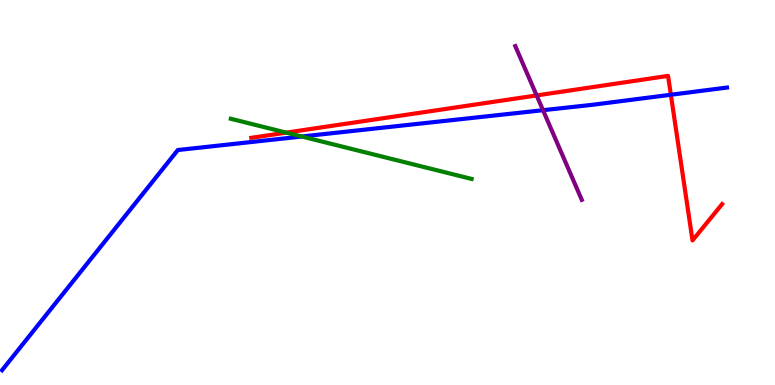[{'lines': ['blue', 'red'], 'intersections': [{'x': 8.66, 'y': 7.54}]}, {'lines': ['green', 'red'], 'intersections': [{'x': 3.69, 'y': 6.56}]}, {'lines': ['purple', 'red'], 'intersections': [{'x': 6.92, 'y': 7.52}]}, {'lines': ['blue', 'green'], 'intersections': [{'x': 3.89, 'y': 6.45}]}, {'lines': ['blue', 'purple'], 'intersections': [{'x': 7.01, 'y': 7.14}]}, {'lines': ['green', 'purple'], 'intersections': []}]